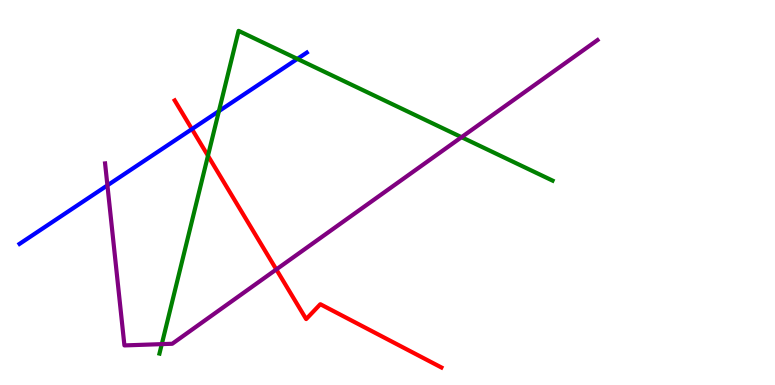[{'lines': ['blue', 'red'], 'intersections': [{'x': 2.48, 'y': 6.65}]}, {'lines': ['green', 'red'], 'intersections': [{'x': 2.68, 'y': 5.95}]}, {'lines': ['purple', 'red'], 'intersections': [{'x': 3.57, 'y': 3.0}]}, {'lines': ['blue', 'green'], 'intersections': [{'x': 2.82, 'y': 7.11}, {'x': 3.84, 'y': 8.47}]}, {'lines': ['blue', 'purple'], 'intersections': [{'x': 1.39, 'y': 5.19}]}, {'lines': ['green', 'purple'], 'intersections': [{'x': 2.09, 'y': 1.06}, {'x': 5.96, 'y': 6.44}]}]